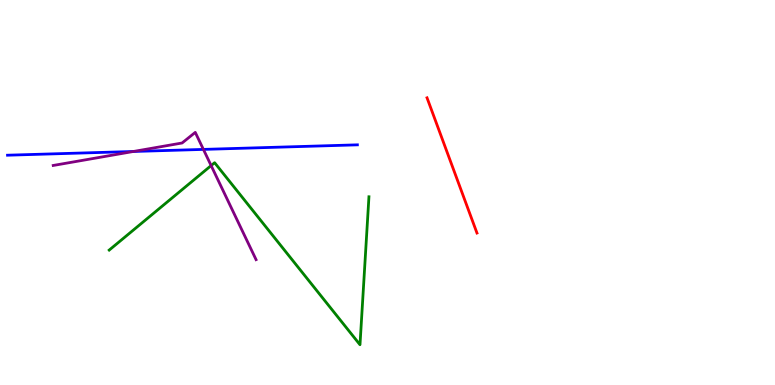[{'lines': ['blue', 'red'], 'intersections': []}, {'lines': ['green', 'red'], 'intersections': []}, {'lines': ['purple', 'red'], 'intersections': []}, {'lines': ['blue', 'green'], 'intersections': []}, {'lines': ['blue', 'purple'], 'intersections': [{'x': 1.72, 'y': 6.07}, {'x': 2.62, 'y': 6.12}]}, {'lines': ['green', 'purple'], 'intersections': [{'x': 2.72, 'y': 5.7}]}]